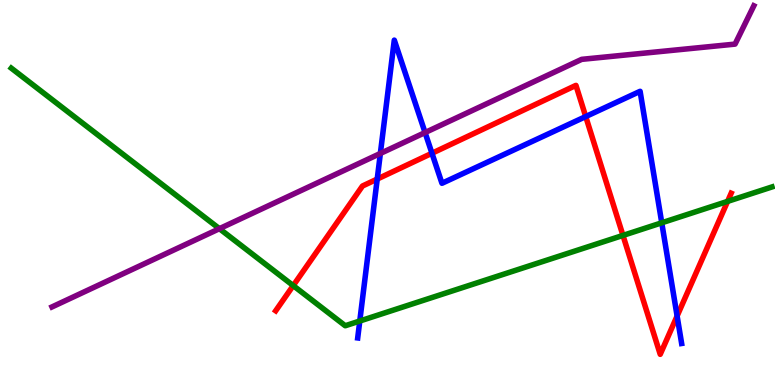[{'lines': ['blue', 'red'], 'intersections': [{'x': 4.87, 'y': 5.35}, {'x': 5.57, 'y': 6.02}, {'x': 7.56, 'y': 6.97}, {'x': 8.74, 'y': 1.79}]}, {'lines': ['green', 'red'], 'intersections': [{'x': 3.78, 'y': 2.58}, {'x': 8.04, 'y': 3.89}, {'x': 9.39, 'y': 4.77}]}, {'lines': ['purple', 'red'], 'intersections': []}, {'lines': ['blue', 'green'], 'intersections': [{'x': 4.64, 'y': 1.66}, {'x': 8.54, 'y': 4.21}]}, {'lines': ['blue', 'purple'], 'intersections': [{'x': 4.91, 'y': 6.01}, {'x': 5.48, 'y': 6.56}]}, {'lines': ['green', 'purple'], 'intersections': [{'x': 2.83, 'y': 4.06}]}]